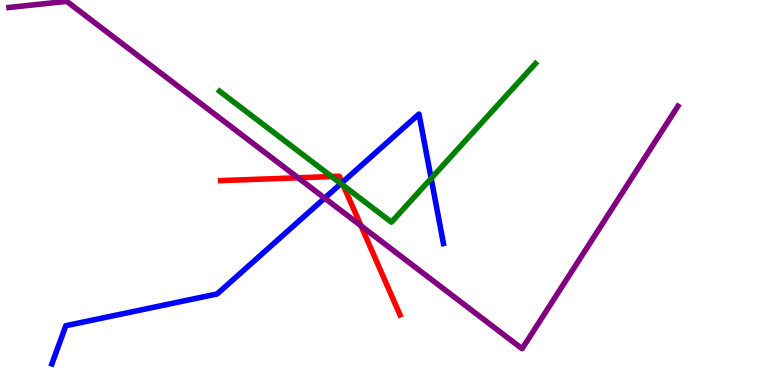[{'lines': ['blue', 'red'], 'intersections': [{'x': 4.41, 'y': 5.26}]}, {'lines': ['green', 'red'], 'intersections': [{'x': 4.28, 'y': 5.41}, {'x': 4.43, 'y': 5.18}]}, {'lines': ['purple', 'red'], 'intersections': [{'x': 3.85, 'y': 5.38}, {'x': 4.66, 'y': 4.13}]}, {'lines': ['blue', 'green'], 'intersections': [{'x': 4.4, 'y': 5.23}, {'x': 5.56, 'y': 5.37}]}, {'lines': ['blue', 'purple'], 'intersections': [{'x': 4.19, 'y': 4.85}]}, {'lines': ['green', 'purple'], 'intersections': []}]